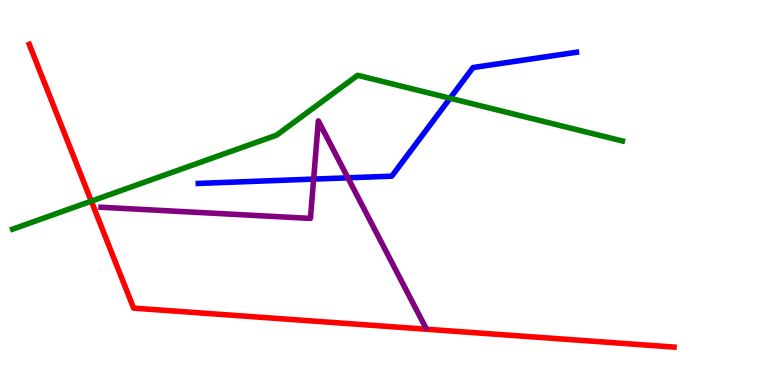[{'lines': ['blue', 'red'], 'intersections': []}, {'lines': ['green', 'red'], 'intersections': [{'x': 1.18, 'y': 4.78}]}, {'lines': ['purple', 'red'], 'intersections': []}, {'lines': ['blue', 'green'], 'intersections': [{'x': 5.81, 'y': 7.45}]}, {'lines': ['blue', 'purple'], 'intersections': [{'x': 4.05, 'y': 5.35}, {'x': 4.49, 'y': 5.38}]}, {'lines': ['green', 'purple'], 'intersections': []}]